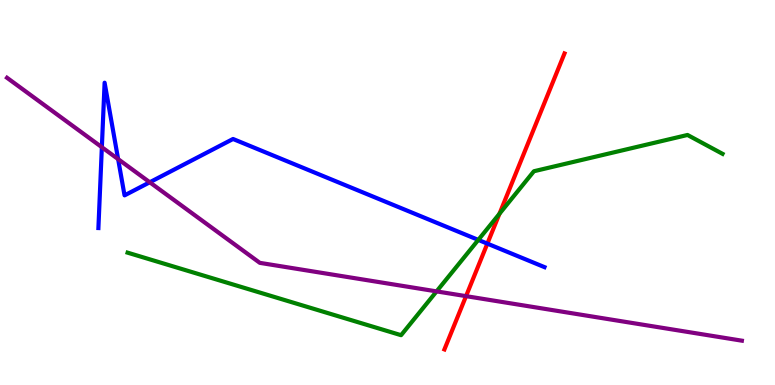[{'lines': ['blue', 'red'], 'intersections': [{'x': 6.29, 'y': 3.67}]}, {'lines': ['green', 'red'], 'intersections': [{'x': 6.44, 'y': 4.45}]}, {'lines': ['purple', 'red'], 'intersections': [{'x': 6.01, 'y': 2.31}]}, {'lines': ['blue', 'green'], 'intersections': [{'x': 6.17, 'y': 3.77}]}, {'lines': ['blue', 'purple'], 'intersections': [{'x': 1.31, 'y': 6.18}, {'x': 1.52, 'y': 5.87}, {'x': 1.93, 'y': 5.27}]}, {'lines': ['green', 'purple'], 'intersections': [{'x': 5.63, 'y': 2.43}]}]